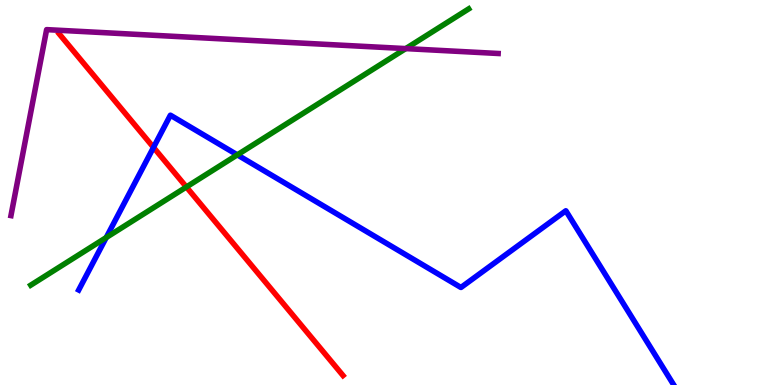[{'lines': ['blue', 'red'], 'intersections': [{'x': 1.98, 'y': 6.17}]}, {'lines': ['green', 'red'], 'intersections': [{'x': 2.4, 'y': 5.14}]}, {'lines': ['purple', 'red'], 'intersections': []}, {'lines': ['blue', 'green'], 'intersections': [{'x': 1.37, 'y': 3.83}, {'x': 3.06, 'y': 5.98}]}, {'lines': ['blue', 'purple'], 'intersections': []}, {'lines': ['green', 'purple'], 'intersections': [{'x': 5.24, 'y': 8.74}]}]